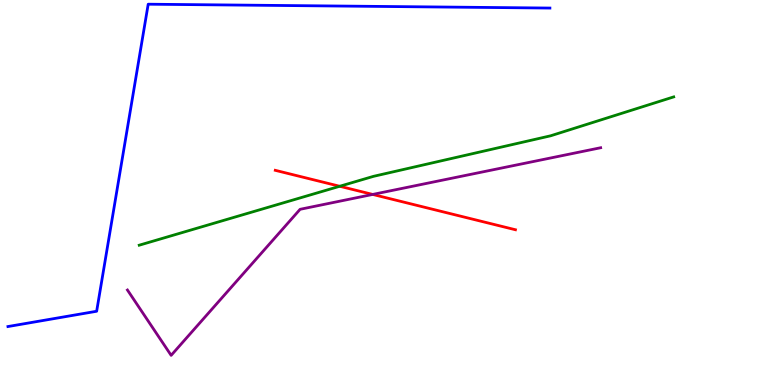[{'lines': ['blue', 'red'], 'intersections': []}, {'lines': ['green', 'red'], 'intersections': [{'x': 4.38, 'y': 5.16}]}, {'lines': ['purple', 'red'], 'intersections': [{'x': 4.81, 'y': 4.95}]}, {'lines': ['blue', 'green'], 'intersections': []}, {'lines': ['blue', 'purple'], 'intersections': []}, {'lines': ['green', 'purple'], 'intersections': []}]